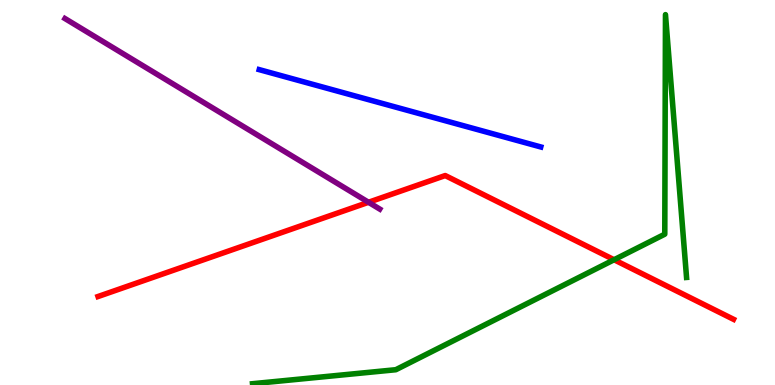[{'lines': ['blue', 'red'], 'intersections': []}, {'lines': ['green', 'red'], 'intersections': [{'x': 7.92, 'y': 3.25}]}, {'lines': ['purple', 'red'], 'intersections': [{'x': 4.76, 'y': 4.75}]}, {'lines': ['blue', 'green'], 'intersections': []}, {'lines': ['blue', 'purple'], 'intersections': []}, {'lines': ['green', 'purple'], 'intersections': []}]